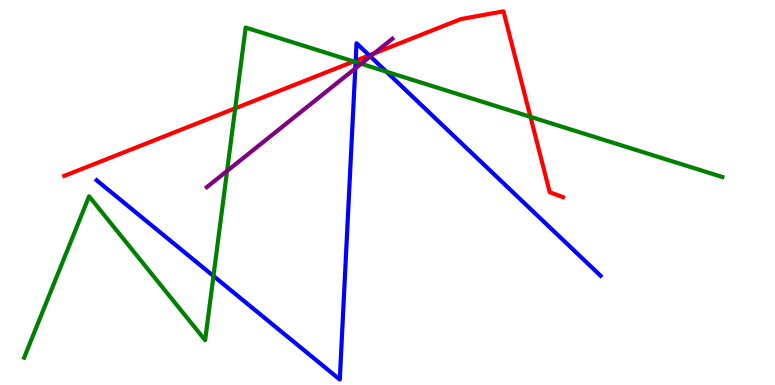[{'lines': ['blue', 'red'], 'intersections': [{'x': 4.59, 'y': 8.42}, {'x': 4.76, 'y': 8.56}]}, {'lines': ['green', 'red'], 'intersections': [{'x': 3.03, 'y': 7.19}, {'x': 4.56, 'y': 8.4}, {'x': 6.84, 'y': 6.96}]}, {'lines': ['purple', 'red'], 'intersections': [{'x': 4.83, 'y': 8.61}]}, {'lines': ['blue', 'green'], 'intersections': [{'x': 2.75, 'y': 2.83}, {'x': 4.59, 'y': 8.39}, {'x': 4.99, 'y': 8.14}]}, {'lines': ['blue', 'purple'], 'intersections': [{'x': 4.58, 'y': 8.22}, {'x': 4.78, 'y': 8.53}]}, {'lines': ['green', 'purple'], 'intersections': [{'x': 2.93, 'y': 5.56}, {'x': 4.66, 'y': 8.34}]}]